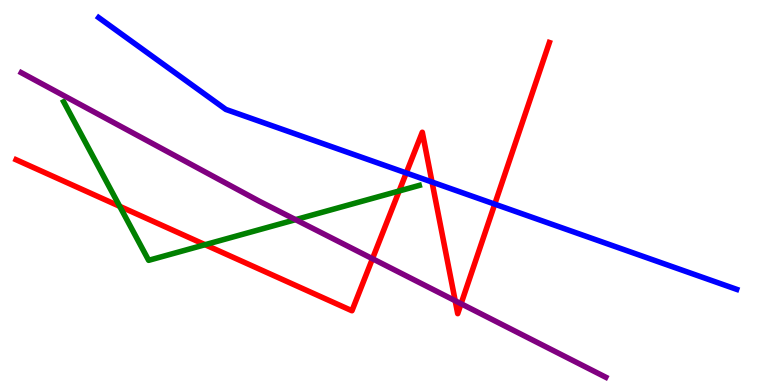[{'lines': ['blue', 'red'], 'intersections': [{'x': 5.24, 'y': 5.51}, {'x': 5.57, 'y': 5.27}, {'x': 6.38, 'y': 4.7}]}, {'lines': ['green', 'red'], 'intersections': [{'x': 1.54, 'y': 4.64}, {'x': 2.65, 'y': 3.64}, {'x': 5.15, 'y': 5.04}]}, {'lines': ['purple', 'red'], 'intersections': [{'x': 4.81, 'y': 3.28}, {'x': 5.87, 'y': 2.19}, {'x': 5.95, 'y': 2.11}]}, {'lines': ['blue', 'green'], 'intersections': []}, {'lines': ['blue', 'purple'], 'intersections': []}, {'lines': ['green', 'purple'], 'intersections': [{'x': 3.81, 'y': 4.29}]}]